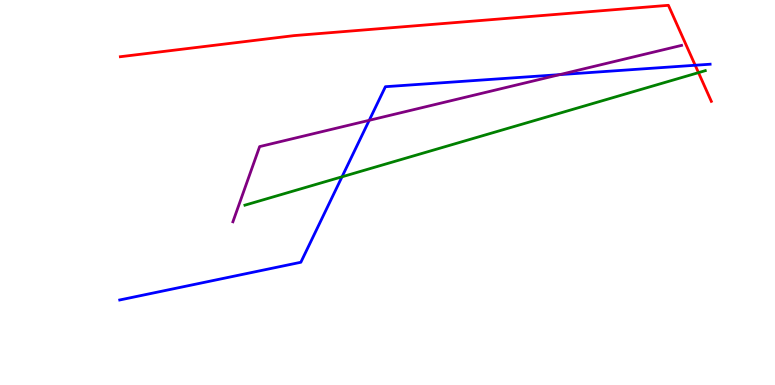[{'lines': ['blue', 'red'], 'intersections': [{'x': 8.97, 'y': 8.31}]}, {'lines': ['green', 'red'], 'intersections': [{'x': 9.01, 'y': 8.11}]}, {'lines': ['purple', 'red'], 'intersections': []}, {'lines': ['blue', 'green'], 'intersections': [{'x': 4.41, 'y': 5.41}]}, {'lines': ['blue', 'purple'], 'intersections': [{'x': 4.76, 'y': 6.88}, {'x': 7.22, 'y': 8.06}]}, {'lines': ['green', 'purple'], 'intersections': []}]